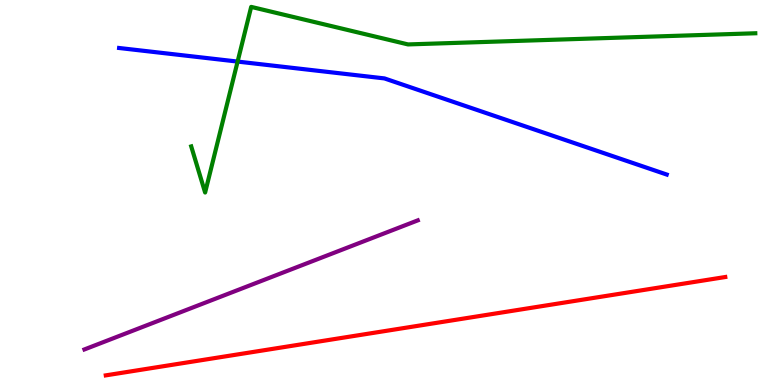[{'lines': ['blue', 'red'], 'intersections': []}, {'lines': ['green', 'red'], 'intersections': []}, {'lines': ['purple', 'red'], 'intersections': []}, {'lines': ['blue', 'green'], 'intersections': [{'x': 3.07, 'y': 8.4}]}, {'lines': ['blue', 'purple'], 'intersections': []}, {'lines': ['green', 'purple'], 'intersections': []}]